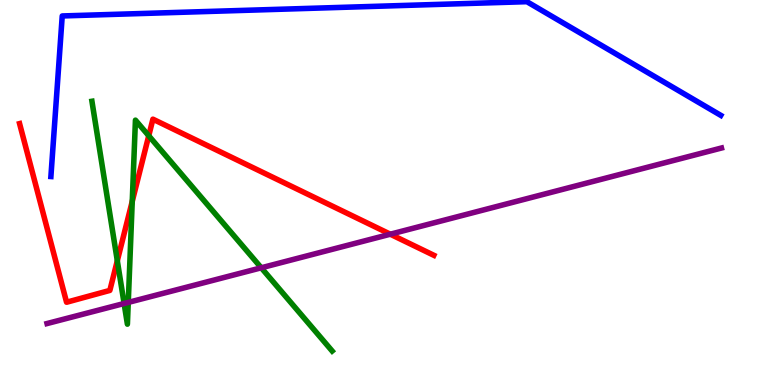[{'lines': ['blue', 'red'], 'intersections': []}, {'lines': ['green', 'red'], 'intersections': [{'x': 1.51, 'y': 3.23}, {'x': 1.71, 'y': 4.77}, {'x': 1.92, 'y': 6.47}]}, {'lines': ['purple', 'red'], 'intersections': [{'x': 5.04, 'y': 3.92}]}, {'lines': ['blue', 'green'], 'intersections': []}, {'lines': ['blue', 'purple'], 'intersections': []}, {'lines': ['green', 'purple'], 'intersections': [{'x': 1.6, 'y': 2.12}, {'x': 1.66, 'y': 2.15}, {'x': 3.37, 'y': 3.04}]}]